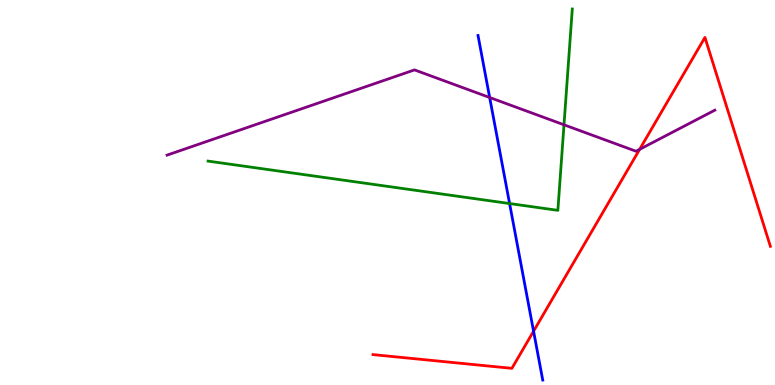[{'lines': ['blue', 'red'], 'intersections': [{'x': 6.88, 'y': 1.4}]}, {'lines': ['green', 'red'], 'intersections': []}, {'lines': ['purple', 'red'], 'intersections': [{'x': 8.25, 'y': 6.12}]}, {'lines': ['blue', 'green'], 'intersections': [{'x': 6.58, 'y': 4.71}]}, {'lines': ['blue', 'purple'], 'intersections': [{'x': 6.32, 'y': 7.47}]}, {'lines': ['green', 'purple'], 'intersections': [{'x': 7.28, 'y': 6.76}]}]